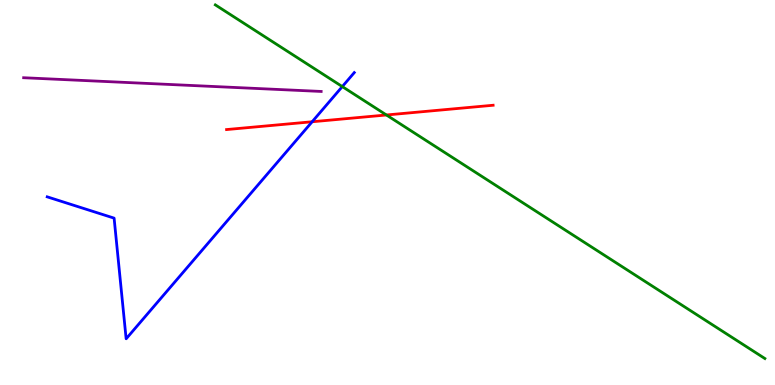[{'lines': ['blue', 'red'], 'intersections': [{'x': 4.03, 'y': 6.84}]}, {'lines': ['green', 'red'], 'intersections': [{'x': 4.99, 'y': 7.01}]}, {'lines': ['purple', 'red'], 'intersections': []}, {'lines': ['blue', 'green'], 'intersections': [{'x': 4.42, 'y': 7.75}]}, {'lines': ['blue', 'purple'], 'intersections': []}, {'lines': ['green', 'purple'], 'intersections': []}]